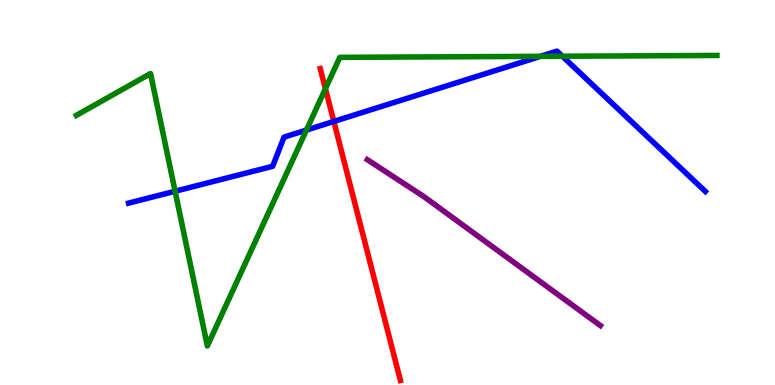[{'lines': ['blue', 'red'], 'intersections': [{'x': 4.31, 'y': 6.85}]}, {'lines': ['green', 'red'], 'intersections': [{'x': 4.2, 'y': 7.7}]}, {'lines': ['purple', 'red'], 'intersections': []}, {'lines': ['blue', 'green'], 'intersections': [{'x': 2.26, 'y': 5.03}, {'x': 3.95, 'y': 6.62}, {'x': 6.97, 'y': 8.54}, {'x': 7.26, 'y': 8.54}]}, {'lines': ['blue', 'purple'], 'intersections': []}, {'lines': ['green', 'purple'], 'intersections': []}]